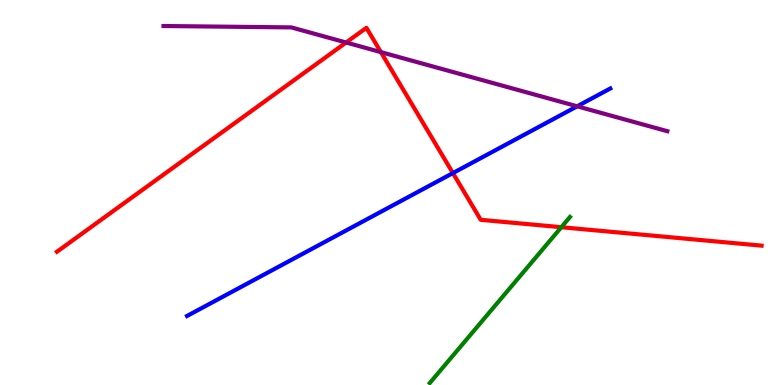[{'lines': ['blue', 'red'], 'intersections': [{'x': 5.84, 'y': 5.5}]}, {'lines': ['green', 'red'], 'intersections': [{'x': 7.24, 'y': 4.1}]}, {'lines': ['purple', 'red'], 'intersections': [{'x': 4.47, 'y': 8.9}, {'x': 4.91, 'y': 8.65}]}, {'lines': ['blue', 'green'], 'intersections': []}, {'lines': ['blue', 'purple'], 'intersections': [{'x': 7.45, 'y': 7.24}]}, {'lines': ['green', 'purple'], 'intersections': []}]